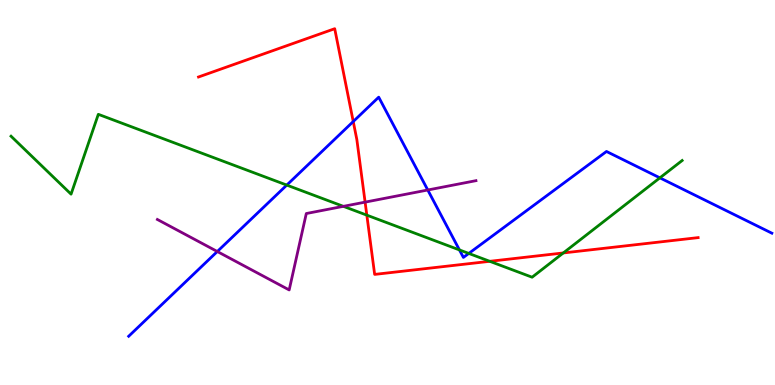[{'lines': ['blue', 'red'], 'intersections': [{'x': 4.56, 'y': 6.84}]}, {'lines': ['green', 'red'], 'intersections': [{'x': 4.73, 'y': 4.41}, {'x': 6.32, 'y': 3.21}, {'x': 7.27, 'y': 3.43}]}, {'lines': ['purple', 'red'], 'intersections': [{'x': 4.71, 'y': 4.75}]}, {'lines': ['blue', 'green'], 'intersections': [{'x': 3.7, 'y': 5.19}, {'x': 5.93, 'y': 3.51}, {'x': 6.05, 'y': 3.42}, {'x': 8.51, 'y': 5.38}]}, {'lines': ['blue', 'purple'], 'intersections': [{'x': 2.8, 'y': 3.47}, {'x': 5.52, 'y': 5.06}]}, {'lines': ['green', 'purple'], 'intersections': [{'x': 4.43, 'y': 4.64}]}]